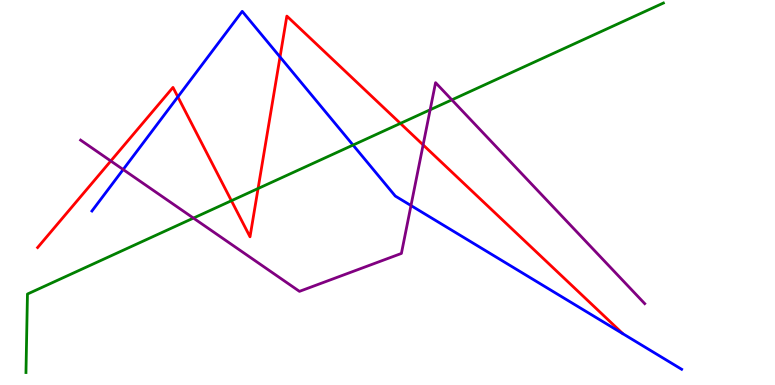[{'lines': ['blue', 'red'], 'intersections': [{'x': 2.29, 'y': 7.48}, {'x': 3.61, 'y': 8.52}]}, {'lines': ['green', 'red'], 'intersections': [{'x': 2.99, 'y': 4.79}, {'x': 3.33, 'y': 5.1}, {'x': 5.17, 'y': 6.79}]}, {'lines': ['purple', 'red'], 'intersections': [{'x': 1.43, 'y': 5.82}, {'x': 5.46, 'y': 6.24}]}, {'lines': ['blue', 'green'], 'intersections': [{'x': 4.56, 'y': 6.23}]}, {'lines': ['blue', 'purple'], 'intersections': [{'x': 1.59, 'y': 5.6}, {'x': 5.3, 'y': 4.66}]}, {'lines': ['green', 'purple'], 'intersections': [{'x': 2.5, 'y': 4.34}, {'x': 5.55, 'y': 7.15}, {'x': 5.83, 'y': 7.41}]}]